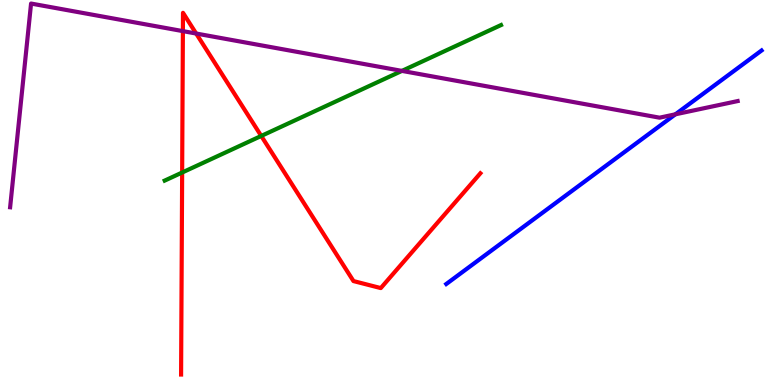[{'lines': ['blue', 'red'], 'intersections': []}, {'lines': ['green', 'red'], 'intersections': [{'x': 2.35, 'y': 5.52}, {'x': 3.37, 'y': 6.47}]}, {'lines': ['purple', 'red'], 'intersections': [{'x': 2.36, 'y': 9.19}, {'x': 2.53, 'y': 9.13}]}, {'lines': ['blue', 'green'], 'intersections': []}, {'lines': ['blue', 'purple'], 'intersections': [{'x': 8.71, 'y': 7.03}]}, {'lines': ['green', 'purple'], 'intersections': [{'x': 5.19, 'y': 8.16}]}]